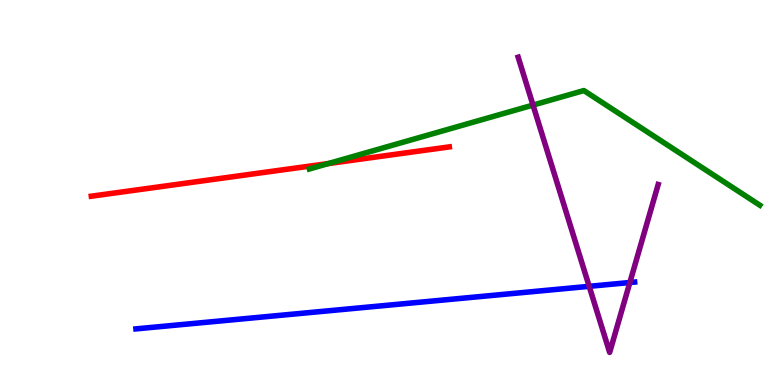[{'lines': ['blue', 'red'], 'intersections': []}, {'lines': ['green', 'red'], 'intersections': [{'x': 4.24, 'y': 5.75}]}, {'lines': ['purple', 'red'], 'intersections': []}, {'lines': ['blue', 'green'], 'intersections': []}, {'lines': ['blue', 'purple'], 'intersections': [{'x': 7.6, 'y': 2.56}, {'x': 8.13, 'y': 2.66}]}, {'lines': ['green', 'purple'], 'intersections': [{'x': 6.88, 'y': 7.27}]}]